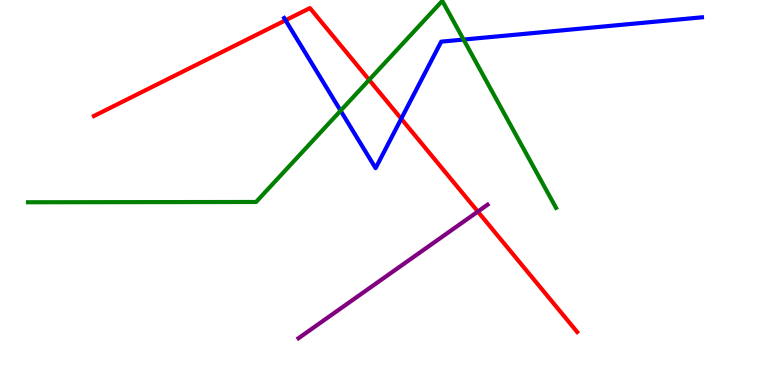[{'lines': ['blue', 'red'], 'intersections': [{'x': 3.68, 'y': 9.47}, {'x': 5.18, 'y': 6.92}]}, {'lines': ['green', 'red'], 'intersections': [{'x': 4.76, 'y': 7.93}]}, {'lines': ['purple', 'red'], 'intersections': [{'x': 6.17, 'y': 4.5}]}, {'lines': ['blue', 'green'], 'intersections': [{'x': 4.39, 'y': 7.12}, {'x': 5.98, 'y': 8.97}]}, {'lines': ['blue', 'purple'], 'intersections': []}, {'lines': ['green', 'purple'], 'intersections': []}]